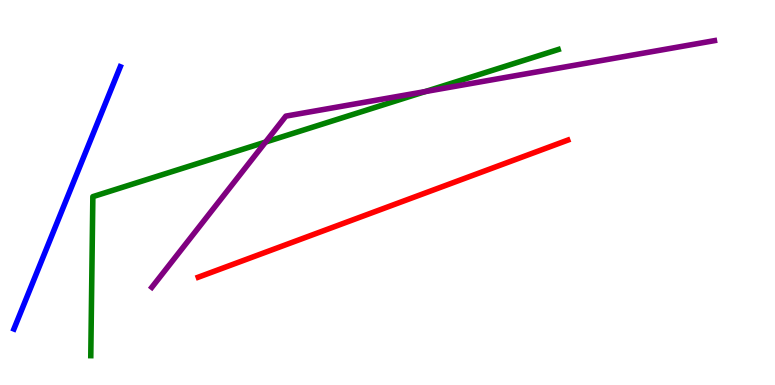[{'lines': ['blue', 'red'], 'intersections': []}, {'lines': ['green', 'red'], 'intersections': []}, {'lines': ['purple', 'red'], 'intersections': []}, {'lines': ['blue', 'green'], 'intersections': []}, {'lines': ['blue', 'purple'], 'intersections': []}, {'lines': ['green', 'purple'], 'intersections': [{'x': 3.43, 'y': 6.31}, {'x': 5.49, 'y': 7.62}]}]